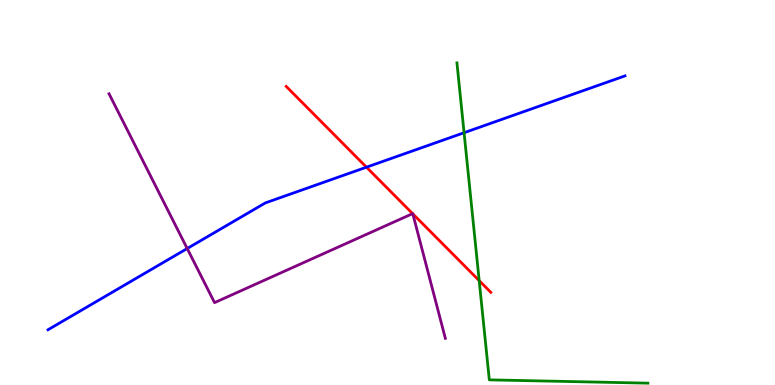[{'lines': ['blue', 'red'], 'intersections': [{'x': 4.73, 'y': 5.66}]}, {'lines': ['green', 'red'], 'intersections': [{'x': 6.18, 'y': 2.71}]}, {'lines': ['purple', 'red'], 'intersections': [{'x': 5.32, 'y': 4.45}, {'x': 5.33, 'y': 4.45}]}, {'lines': ['blue', 'green'], 'intersections': [{'x': 5.99, 'y': 6.55}]}, {'lines': ['blue', 'purple'], 'intersections': [{'x': 2.42, 'y': 3.54}]}, {'lines': ['green', 'purple'], 'intersections': []}]